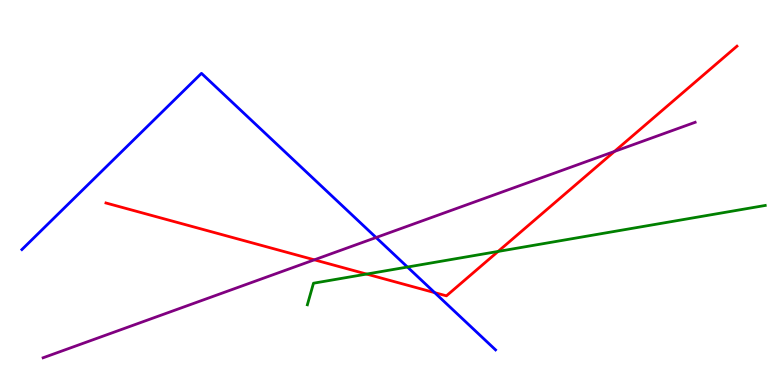[{'lines': ['blue', 'red'], 'intersections': [{'x': 5.61, 'y': 2.4}]}, {'lines': ['green', 'red'], 'intersections': [{'x': 4.73, 'y': 2.88}, {'x': 6.43, 'y': 3.47}]}, {'lines': ['purple', 'red'], 'intersections': [{'x': 4.06, 'y': 3.25}, {'x': 7.93, 'y': 6.07}]}, {'lines': ['blue', 'green'], 'intersections': [{'x': 5.26, 'y': 3.06}]}, {'lines': ['blue', 'purple'], 'intersections': [{'x': 4.85, 'y': 3.83}]}, {'lines': ['green', 'purple'], 'intersections': []}]